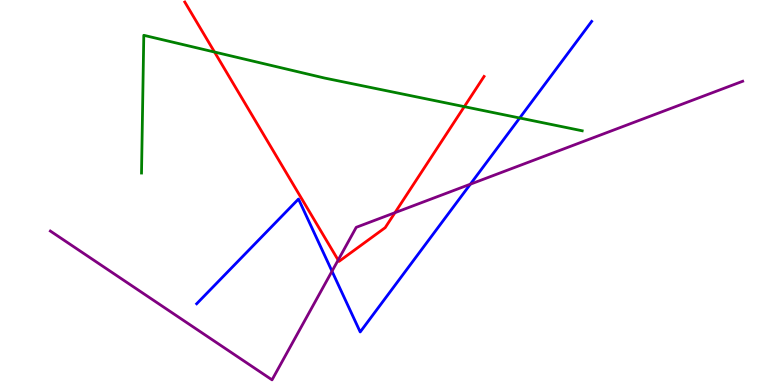[{'lines': ['blue', 'red'], 'intersections': []}, {'lines': ['green', 'red'], 'intersections': [{'x': 2.77, 'y': 8.65}, {'x': 5.99, 'y': 7.23}]}, {'lines': ['purple', 'red'], 'intersections': [{'x': 4.36, 'y': 3.24}, {'x': 5.1, 'y': 4.48}]}, {'lines': ['blue', 'green'], 'intersections': [{'x': 6.71, 'y': 6.94}]}, {'lines': ['blue', 'purple'], 'intersections': [{'x': 4.28, 'y': 2.96}, {'x': 6.07, 'y': 5.22}]}, {'lines': ['green', 'purple'], 'intersections': []}]